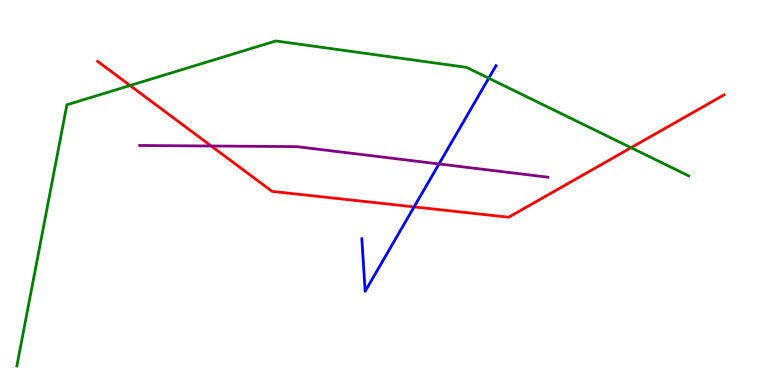[{'lines': ['blue', 'red'], 'intersections': [{'x': 5.34, 'y': 4.63}]}, {'lines': ['green', 'red'], 'intersections': [{'x': 1.68, 'y': 7.78}, {'x': 8.14, 'y': 6.16}]}, {'lines': ['purple', 'red'], 'intersections': [{'x': 2.73, 'y': 6.21}]}, {'lines': ['blue', 'green'], 'intersections': [{'x': 6.31, 'y': 7.97}]}, {'lines': ['blue', 'purple'], 'intersections': [{'x': 5.66, 'y': 5.74}]}, {'lines': ['green', 'purple'], 'intersections': []}]